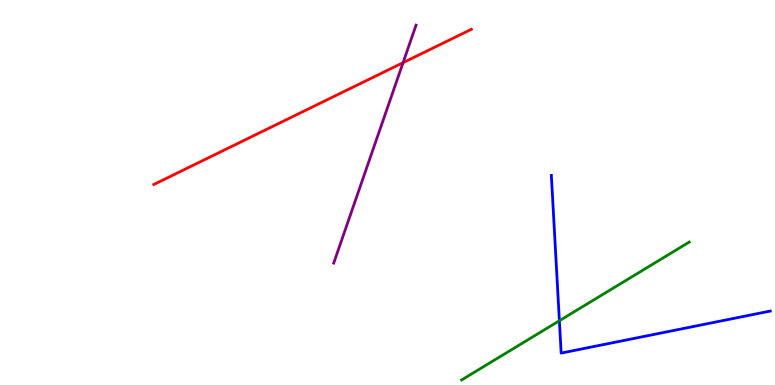[{'lines': ['blue', 'red'], 'intersections': []}, {'lines': ['green', 'red'], 'intersections': []}, {'lines': ['purple', 'red'], 'intersections': [{'x': 5.2, 'y': 8.37}]}, {'lines': ['blue', 'green'], 'intersections': [{'x': 7.22, 'y': 1.67}]}, {'lines': ['blue', 'purple'], 'intersections': []}, {'lines': ['green', 'purple'], 'intersections': []}]